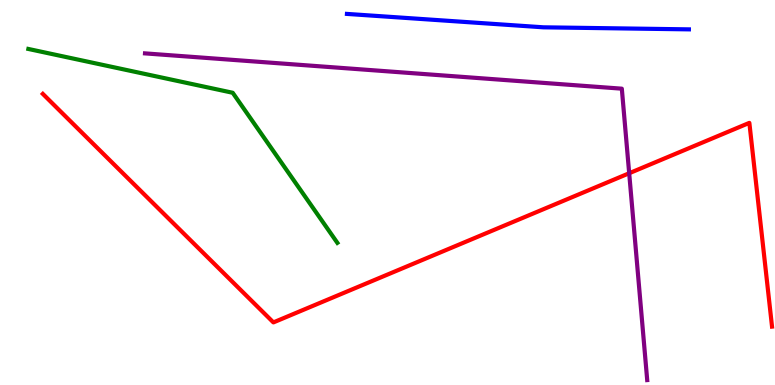[{'lines': ['blue', 'red'], 'intersections': []}, {'lines': ['green', 'red'], 'intersections': []}, {'lines': ['purple', 'red'], 'intersections': [{'x': 8.12, 'y': 5.5}]}, {'lines': ['blue', 'green'], 'intersections': []}, {'lines': ['blue', 'purple'], 'intersections': []}, {'lines': ['green', 'purple'], 'intersections': []}]